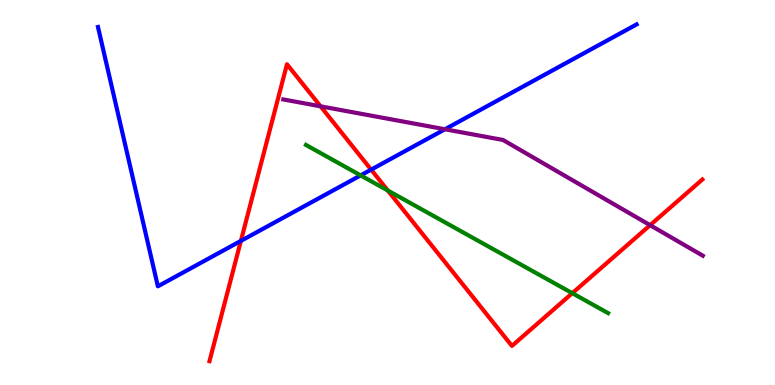[{'lines': ['blue', 'red'], 'intersections': [{'x': 3.11, 'y': 3.74}, {'x': 4.79, 'y': 5.59}]}, {'lines': ['green', 'red'], 'intersections': [{'x': 5.0, 'y': 5.05}, {'x': 7.38, 'y': 2.38}]}, {'lines': ['purple', 'red'], 'intersections': [{'x': 4.14, 'y': 7.24}, {'x': 8.39, 'y': 4.15}]}, {'lines': ['blue', 'green'], 'intersections': [{'x': 4.65, 'y': 5.44}]}, {'lines': ['blue', 'purple'], 'intersections': [{'x': 5.74, 'y': 6.64}]}, {'lines': ['green', 'purple'], 'intersections': []}]